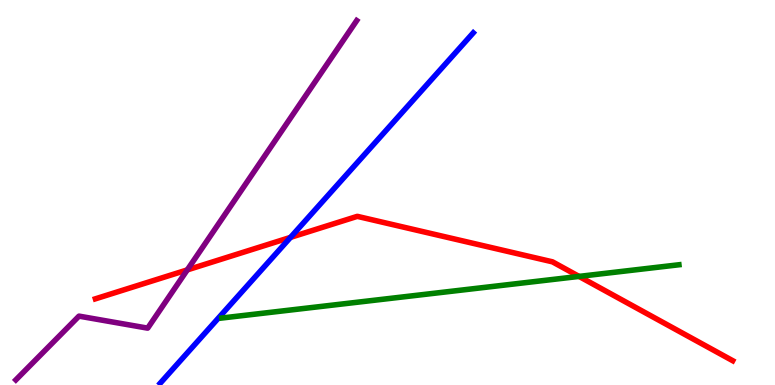[{'lines': ['blue', 'red'], 'intersections': [{'x': 3.75, 'y': 3.83}]}, {'lines': ['green', 'red'], 'intersections': [{'x': 7.47, 'y': 2.82}]}, {'lines': ['purple', 'red'], 'intersections': [{'x': 2.42, 'y': 2.99}]}, {'lines': ['blue', 'green'], 'intersections': []}, {'lines': ['blue', 'purple'], 'intersections': []}, {'lines': ['green', 'purple'], 'intersections': []}]